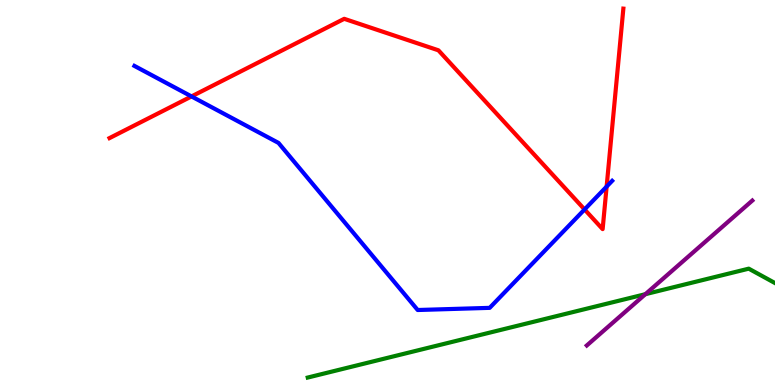[{'lines': ['blue', 'red'], 'intersections': [{'x': 2.47, 'y': 7.5}, {'x': 7.54, 'y': 4.56}, {'x': 7.83, 'y': 5.15}]}, {'lines': ['green', 'red'], 'intersections': []}, {'lines': ['purple', 'red'], 'intersections': []}, {'lines': ['blue', 'green'], 'intersections': []}, {'lines': ['blue', 'purple'], 'intersections': []}, {'lines': ['green', 'purple'], 'intersections': [{'x': 8.33, 'y': 2.36}]}]